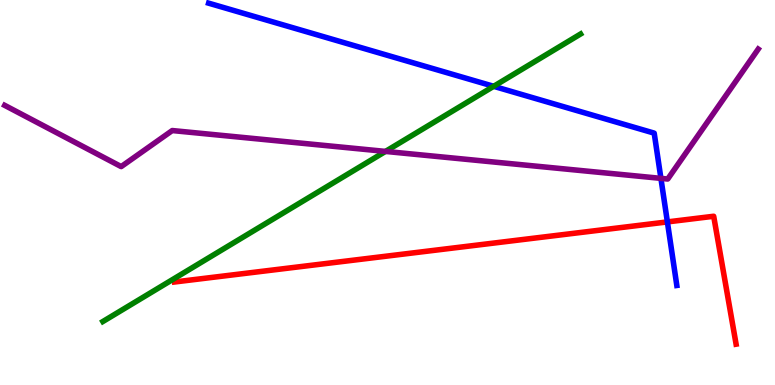[{'lines': ['blue', 'red'], 'intersections': [{'x': 8.61, 'y': 4.24}]}, {'lines': ['green', 'red'], 'intersections': []}, {'lines': ['purple', 'red'], 'intersections': []}, {'lines': ['blue', 'green'], 'intersections': [{'x': 6.37, 'y': 7.76}]}, {'lines': ['blue', 'purple'], 'intersections': [{'x': 8.53, 'y': 5.37}]}, {'lines': ['green', 'purple'], 'intersections': [{'x': 4.97, 'y': 6.07}]}]